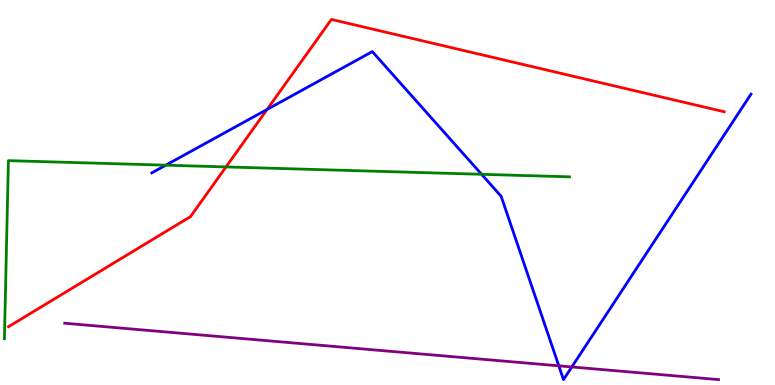[{'lines': ['blue', 'red'], 'intersections': [{'x': 3.45, 'y': 7.16}]}, {'lines': ['green', 'red'], 'intersections': [{'x': 2.92, 'y': 5.66}]}, {'lines': ['purple', 'red'], 'intersections': []}, {'lines': ['blue', 'green'], 'intersections': [{'x': 2.14, 'y': 5.71}, {'x': 6.21, 'y': 5.47}]}, {'lines': ['blue', 'purple'], 'intersections': [{'x': 7.21, 'y': 0.498}, {'x': 7.38, 'y': 0.469}]}, {'lines': ['green', 'purple'], 'intersections': []}]